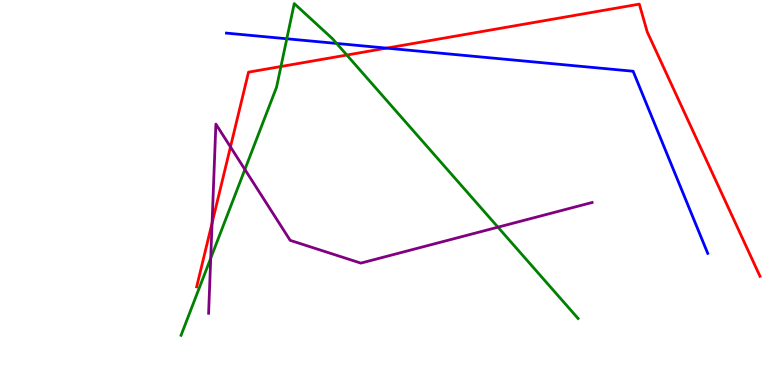[{'lines': ['blue', 'red'], 'intersections': [{'x': 4.99, 'y': 8.75}]}, {'lines': ['green', 'red'], 'intersections': [{'x': 3.62, 'y': 8.27}, {'x': 4.48, 'y': 8.57}]}, {'lines': ['purple', 'red'], 'intersections': [{'x': 2.74, 'y': 4.21}, {'x': 2.97, 'y': 6.18}]}, {'lines': ['blue', 'green'], 'intersections': [{'x': 3.7, 'y': 8.99}, {'x': 4.34, 'y': 8.87}]}, {'lines': ['blue', 'purple'], 'intersections': []}, {'lines': ['green', 'purple'], 'intersections': [{'x': 2.72, 'y': 3.29}, {'x': 3.16, 'y': 5.6}, {'x': 6.43, 'y': 4.1}]}]